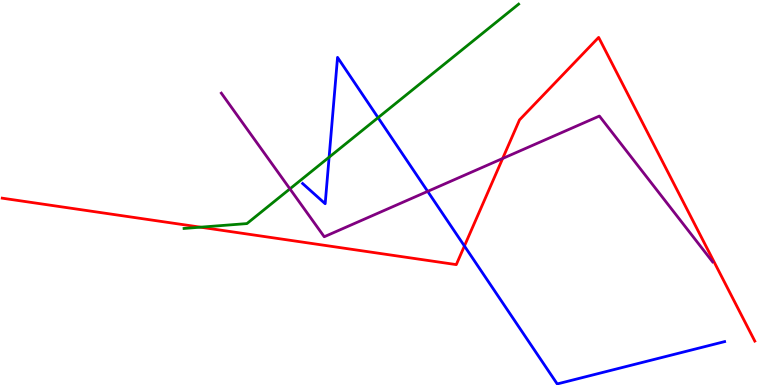[{'lines': ['blue', 'red'], 'intersections': [{'x': 5.99, 'y': 3.61}]}, {'lines': ['green', 'red'], 'intersections': [{'x': 2.59, 'y': 4.1}]}, {'lines': ['purple', 'red'], 'intersections': [{'x': 6.49, 'y': 5.88}]}, {'lines': ['blue', 'green'], 'intersections': [{'x': 4.25, 'y': 5.92}, {'x': 4.88, 'y': 6.94}]}, {'lines': ['blue', 'purple'], 'intersections': [{'x': 5.52, 'y': 5.03}]}, {'lines': ['green', 'purple'], 'intersections': [{'x': 3.74, 'y': 5.09}]}]